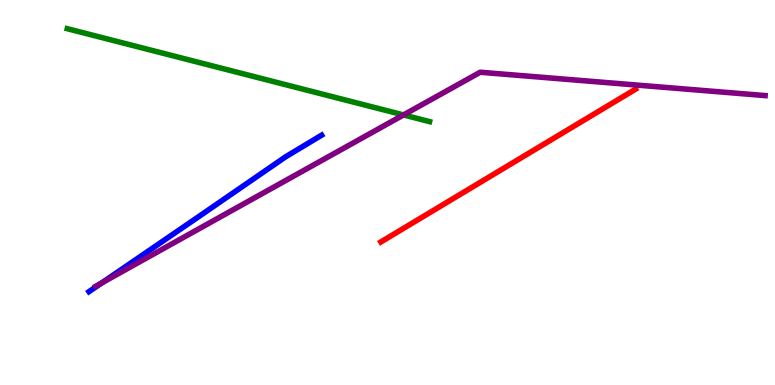[{'lines': ['blue', 'red'], 'intersections': []}, {'lines': ['green', 'red'], 'intersections': []}, {'lines': ['purple', 'red'], 'intersections': []}, {'lines': ['blue', 'green'], 'intersections': []}, {'lines': ['blue', 'purple'], 'intersections': [{'x': 1.31, 'y': 2.65}]}, {'lines': ['green', 'purple'], 'intersections': [{'x': 5.21, 'y': 7.01}]}]